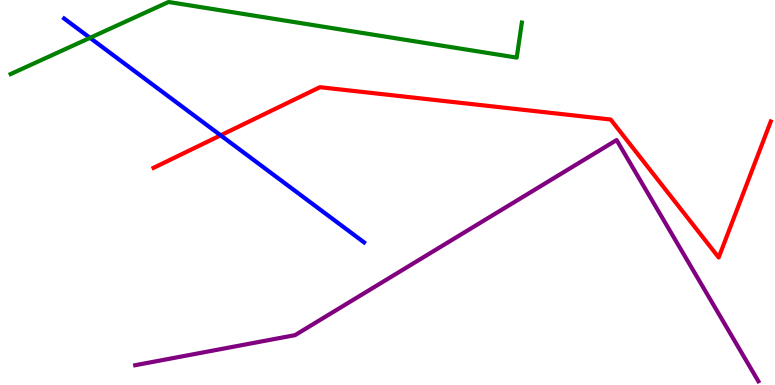[{'lines': ['blue', 'red'], 'intersections': [{'x': 2.85, 'y': 6.48}]}, {'lines': ['green', 'red'], 'intersections': []}, {'lines': ['purple', 'red'], 'intersections': []}, {'lines': ['blue', 'green'], 'intersections': [{'x': 1.16, 'y': 9.02}]}, {'lines': ['blue', 'purple'], 'intersections': []}, {'lines': ['green', 'purple'], 'intersections': []}]